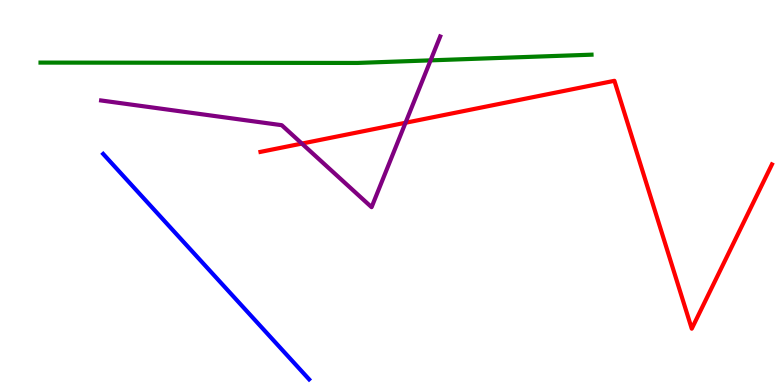[{'lines': ['blue', 'red'], 'intersections': []}, {'lines': ['green', 'red'], 'intersections': []}, {'lines': ['purple', 'red'], 'intersections': [{'x': 3.9, 'y': 6.27}, {'x': 5.23, 'y': 6.81}]}, {'lines': ['blue', 'green'], 'intersections': []}, {'lines': ['blue', 'purple'], 'intersections': []}, {'lines': ['green', 'purple'], 'intersections': [{'x': 5.56, 'y': 8.43}]}]